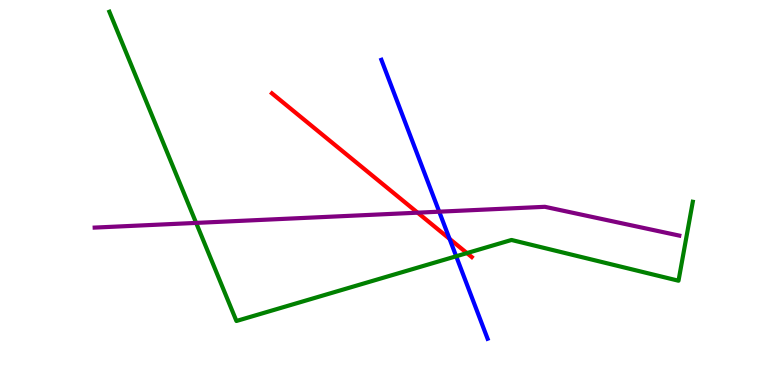[{'lines': ['blue', 'red'], 'intersections': [{'x': 5.8, 'y': 3.8}]}, {'lines': ['green', 'red'], 'intersections': [{'x': 6.03, 'y': 3.43}]}, {'lines': ['purple', 'red'], 'intersections': [{'x': 5.39, 'y': 4.48}]}, {'lines': ['blue', 'green'], 'intersections': [{'x': 5.89, 'y': 3.34}]}, {'lines': ['blue', 'purple'], 'intersections': [{'x': 5.67, 'y': 4.5}]}, {'lines': ['green', 'purple'], 'intersections': [{'x': 2.53, 'y': 4.21}]}]